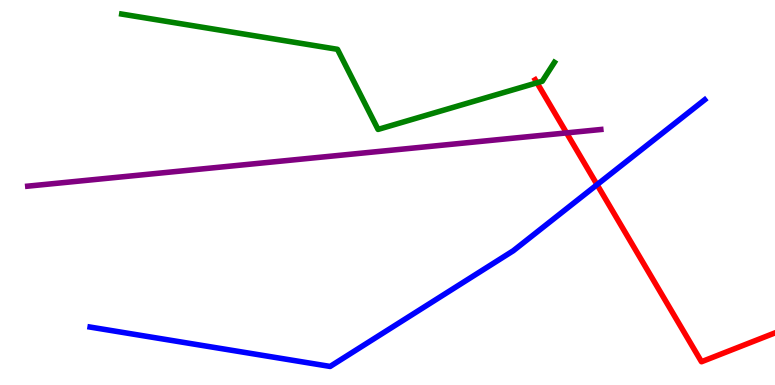[{'lines': ['blue', 'red'], 'intersections': [{'x': 7.7, 'y': 5.2}]}, {'lines': ['green', 'red'], 'intersections': [{'x': 6.93, 'y': 7.85}]}, {'lines': ['purple', 'red'], 'intersections': [{'x': 7.31, 'y': 6.55}]}, {'lines': ['blue', 'green'], 'intersections': []}, {'lines': ['blue', 'purple'], 'intersections': []}, {'lines': ['green', 'purple'], 'intersections': []}]